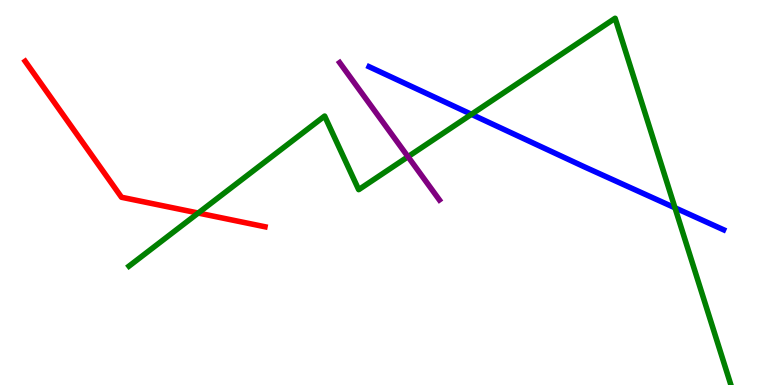[{'lines': ['blue', 'red'], 'intersections': []}, {'lines': ['green', 'red'], 'intersections': [{'x': 2.56, 'y': 4.47}]}, {'lines': ['purple', 'red'], 'intersections': []}, {'lines': ['blue', 'green'], 'intersections': [{'x': 6.08, 'y': 7.03}, {'x': 8.71, 'y': 4.6}]}, {'lines': ['blue', 'purple'], 'intersections': []}, {'lines': ['green', 'purple'], 'intersections': [{'x': 5.26, 'y': 5.93}]}]